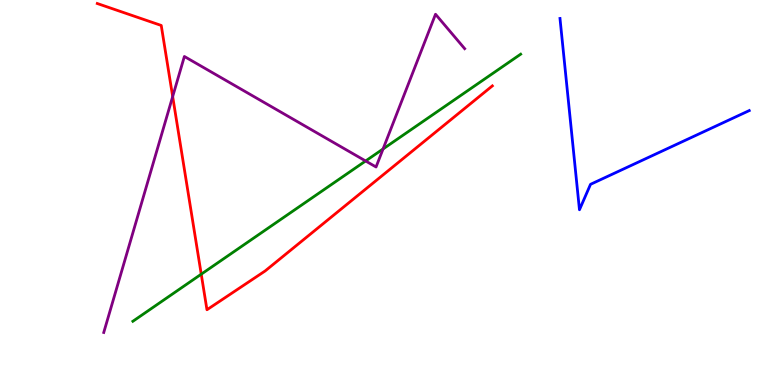[{'lines': ['blue', 'red'], 'intersections': []}, {'lines': ['green', 'red'], 'intersections': [{'x': 2.6, 'y': 2.88}]}, {'lines': ['purple', 'red'], 'intersections': [{'x': 2.23, 'y': 7.49}]}, {'lines': ['blue', 'green'], 'intersections': []}, {'lines': ['blue', 'purple'], 'intersections': []}, {'lines': ['green', 'purple'], 'intersections': [{'x': 4.72, 'y': 5.82}, {'x': 4.94, 'y': 6.13}]}]